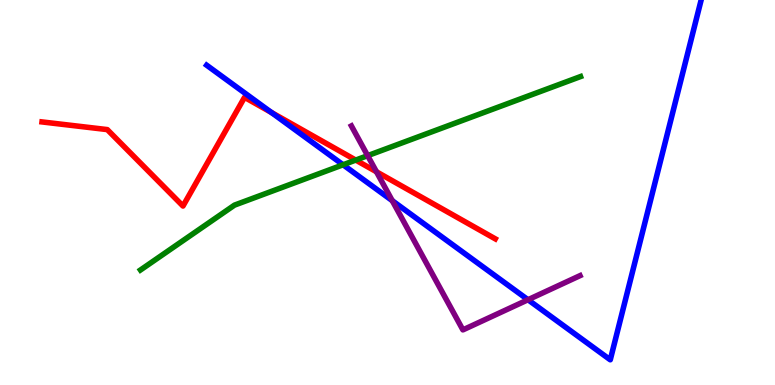[{'lines': ['blue', 'red'], 'intersections': [{'x': 3.5, 'y': 7.08}]}, {'lines': ['green', 'red'], 'intersections': [{'x': 4.59, 'y': 5.84}]}, {'lines': ['purple', 'red'], 'intersections': [{'x': 4.86, 'y': 5.54}]}, {'lines': ['blue', 'green'], 'intersections': [{'x': 4.43, 'y': 5.72}]}, {'lines': ['blue', 'purple'], 'intersections': [{'x': 5.06, 'y': 4.79}, {'x': 6.81, 'y': 2.21}]}, {'lines': ['green', 'purple'], 'intersections': [{'x': 4.74, 'y': 5.96}]}]